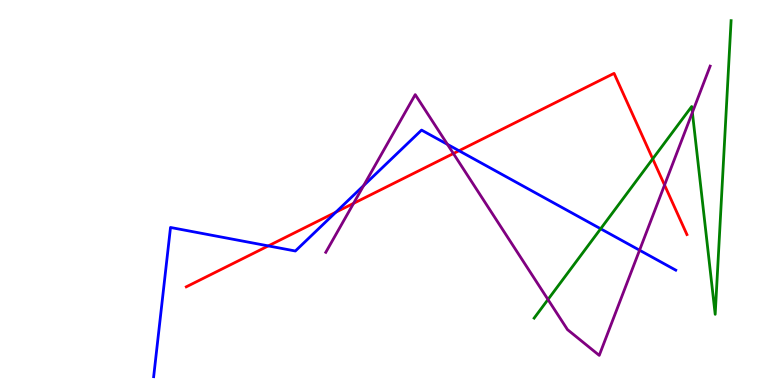[{'lines': ['blue', 'red'], 'intersections': [{'x': 3.46, 'y': 3.61}, {'x': 4.33, 'y': 4.49}, {'x': 5.92, 'y': 6.08}]}, {'lines': ['green', 'red'], 'intersections': [{'x': 8.42, 'y': 5.87}]}, {'lines': ['purple', 'red'], 'intersections': [{'x': 4.56, 'y': 4.72}, {'x': 5.85, 'y': 6.01}, {'x': 8.57, 'y': 5.19}]}, {'lines': ['blue', 'green'], 'intersections': [{'x': 7.75, 'y': 4.06}]}, {'lines': ['blue', 'purple'], 'intersections': [{'x': 4.69, 'y': 5.18}, {'x': 5.77, 'y': 6.25}, {'x': 8.25, 'y': 3.5}]}, {'lines': ['green', 'purple'], 'intersections': [{'x': 7.07, 'y': 2.22}, {'x': 8.93, 'y': 7.08}]}]